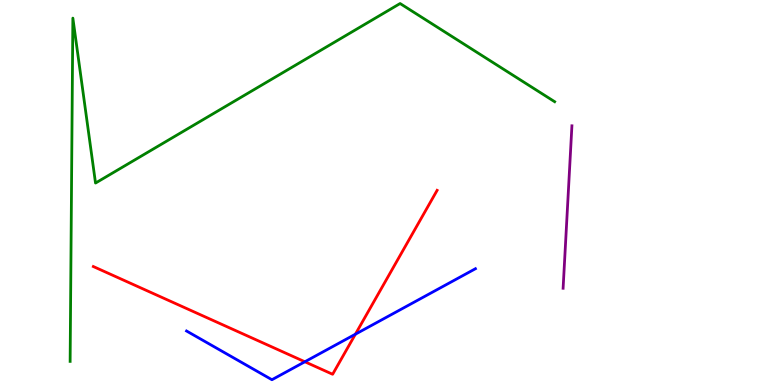[{'lines': ['blue', 'red'], 'intersections': [{'x': 3.93, 'y': 0.604}, {'x': 4.59, 'y': 1.32}]}, {'lines': ['green', 'red'], 'intersections': []}, {'lines': ['purple', 'red'], 'intersections': []}, {'lines': ['blue', 'green'], 'intersections': []}, {'lines': ['blue', 'purple'], 'intersections': []}, {'lines': ['green', 'purple'], 'intersections': []}]